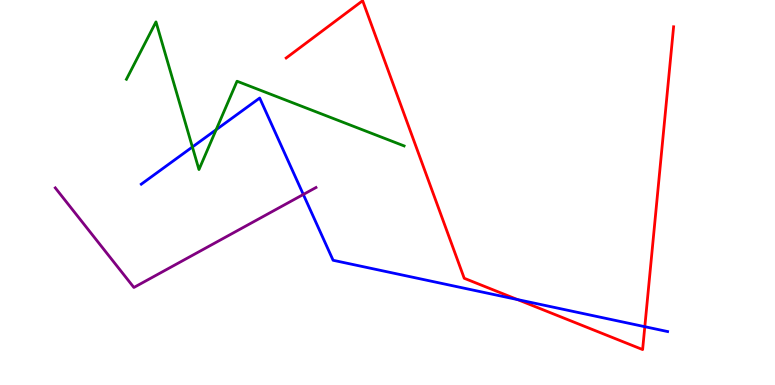[{'lines': ['blue', 'red'], 'intersections': [{'x': 6.68, 'y': 2.22}, {'x': 8.32, 'y': 1.51}]}, {'lines': ['green', 'red'], 'intersections': []}, {'lines': ['purple', 'red'], 'intersections': []}, {'lines': ['blue', 'green'], 'intersections': [{'x': 2.48, 'y': 6.18}, {'x': 2.79, 'y': 6.63}]}, {'lines': ['blue', 'purple'], 'intersections': [{'x': 3.91, 'y': 4.95}]}, {'lines': ['green', 'purple'], 'intersections': []}]